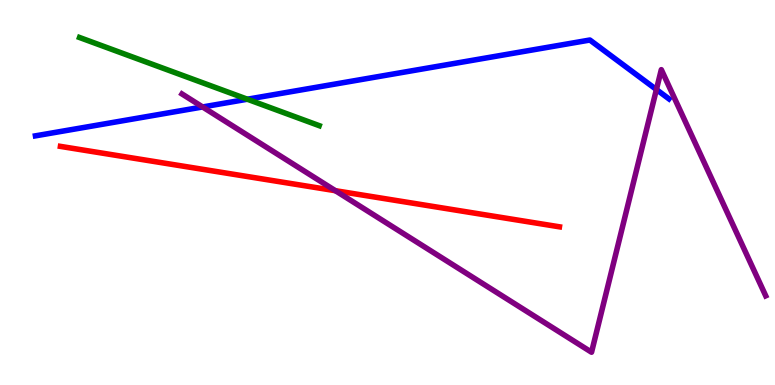[{'lines': ['blue', 'red'], 'intersections': []}, {'lines': ['green', 'red'], 'intersections': []}, {'lines': ['purple', 'red'], 'intersections': [{'x': 4.33, 'y': 5.05}]}, {'lines': ['blue', 'green'], 'intersections': [{'x': 3.19, 'y': 7.42}]}, {'lines': ['blue', 'purple'], 'intersections': [{'x': 2.61, 'y': 7.22}, {'x': 8.47, 'y': 7.67}]}, {'lines': ['green', 'purple'], 'intersections': []}]